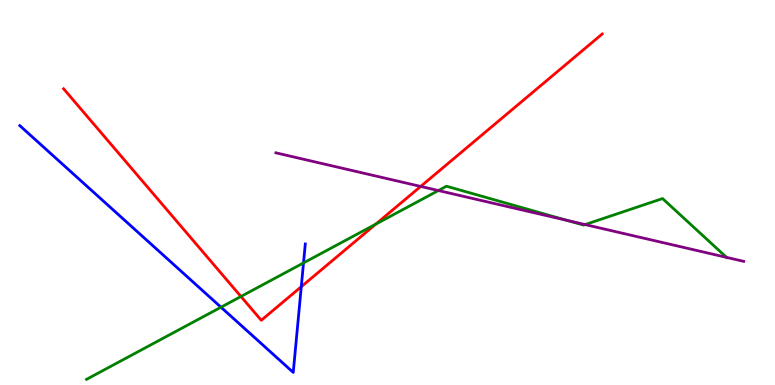[{'lines': ['blue', 'red'], 'intersections': [{'x': 3.89, 'y': 2.55}]}, {'lines': ['green', 'red'], 'intersections': [{'x': 3.11, 'y': 2.3}, {'x': 4.85, 'y': 4.18}]}, {'lines': ['purple', 'red'], 'intersections': [{'x': 5.43, 'y': 5.16}]}, {'lines': ['blue', 'green'], 'intersections': [{'x': 2.85, 'y': 2.02}, {'x': 3.92, 'y': 3.17}]}, {'lines': ['blue', 'purple'], 'intersections': []}, {'lines': ['green', 'purple'], 'intersections': [{'x': 5.66, 'y': 5.05}, {'x': 7.31, 'y': 4.28}, {'x': 7.55, 'y': 4.17}, {'x': 9.37, 'y': 3.31}]}]